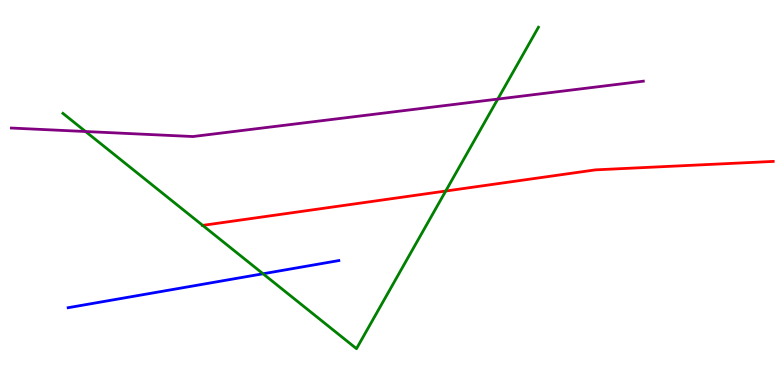[{'lines': ['blue', 'red'], 'intersections': []}, {'lines': ['green', 'red'], 'intersections': [{'x': 2.62, 'y': 4.15}, {'x': 5.75, 'y': 5.04}]}, {'lines': ['purple', 'red'], 'intersections': []}, {'lines': ['blue', 'green'], 'intersections': [{'x': 3.39, 'y': 2.89}]}, {'lines': ['blue', 'purple'], 'intersections': []}, {'lines': ['green', 'purple'], 'intersections': [{'x': 1.1, 'y': 6.58}, {'x': 6.42, 'y': 7.43}]}]